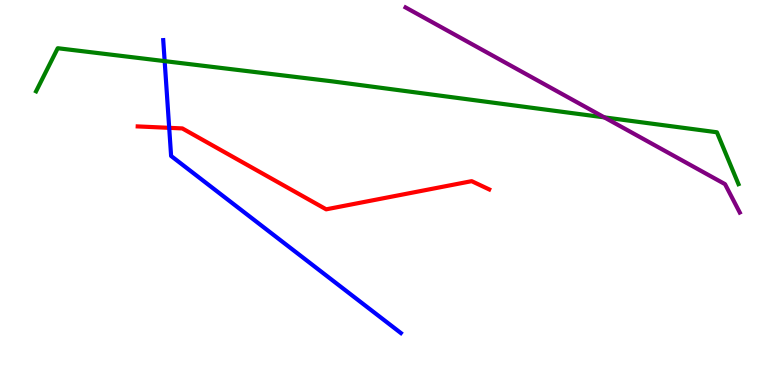[{'lines': ['blue', 'red'], 'intersections': [{'x': 2.18, 'y': 6.68}]}, {'lines': ['green', 'red'], 'intersections': []}, {'lines': ['purple', 'red'], 'intersections': []}, {'lines': ['blue', 'green'], 'intersections': [{'x': 2.12, 'y': 8.41}]}, {'lines': ['blue', 'purple'], 'intersections': []}, {'lines': ['green', 'purple'], 'intersections': [{'x': 7.8, 'y': 6.95}]}]